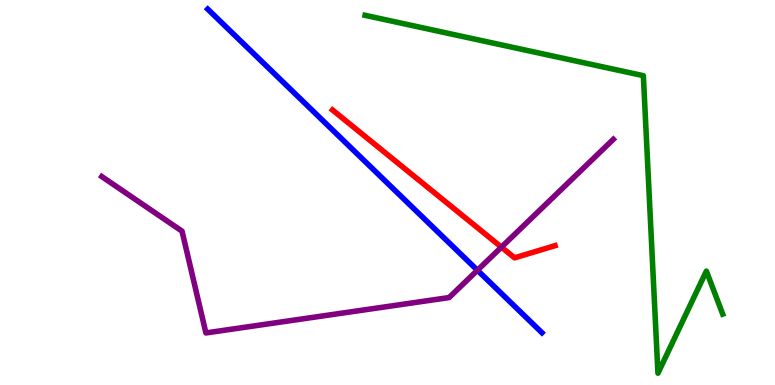[{'lines': ['blue', 'red'], 'intersections': []}, {'lines': ['green', 'red'], 'intersections': []}, {'lines': ['purple', 'red'], 'intersections': [{'x': 6.47, 'y': 3.58}]}, {'lines': ['blue', 'green'], 'intersections': []}, {'lines': ['blue', 'purple'], 'intersections': [{'x': 6.16, 'y': 2.98}]}, {'lines': ['green', 'purple'], 'intersections': []}]